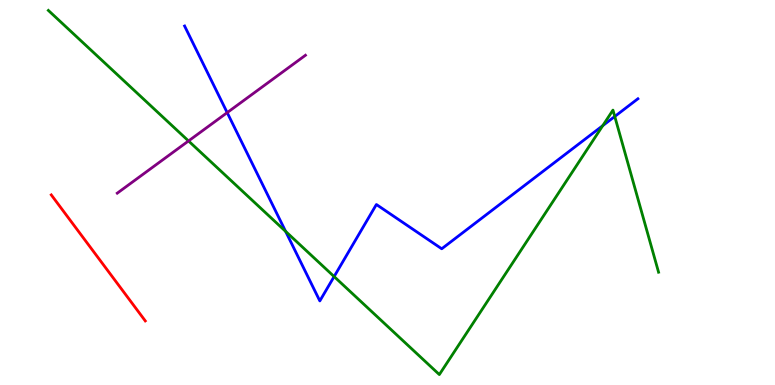[{'lines': ['blue', 'red'], 'intersections': []}, {'lines': ['green', 'red'], 'intersections': []}, {'lines': ['purple', 'red'], 'intersections': []}, {'lines': ['blue', 'green'], 'intersections': [{'x': 3.69, 'y': 3.99}, {'x': 4.31, 'y': 2.82}, {'x': 7.78, 'y': 6.74}, {'x': 7.93, 'y': 6.97}]}, {'lines': ['blue', 'purple'], 'intersections': [{'x': 2.93, 'y': 7.07}]}, {'lines': ['green', 'purple'], 'intersections': [{'x': 2.43, 'y': 6.34}]}]